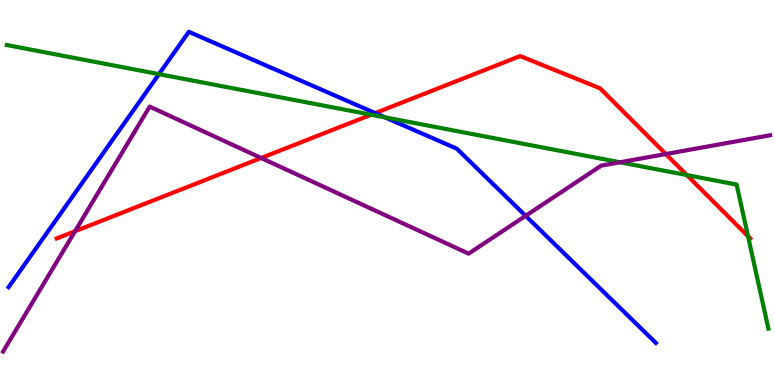[{'lines': ['blue', 'red'], 'intersections': [{'x': 4.84, 'y': 7.06}]}, {'lines': ['green', 'red'], 'intersections': [{'x': 4.79, 'y': 7.02}, {'x': 8.86, 'y': 5.45}, {'x': 9.65, 'y': 3.86}]}, {'lines': ['purple', 'red'], 'intersections': [{'x': 0.969, 'y': 3.99}, {'x': 3.37, 'y': 5.9}, {'x': 8.59, 'y': 6.0}]}, {'lines': ['blue', 'green'], 'intersections': [{'x': 2.05, 'y': 8.07}, {'x': 4.97, 'y': 6.95}]}, {'lines': ['blue', 'purple'], 'intersections': [{'x': 6.78, 'y': 4.39}]}, {'lines': ['green', 'purple'], 'intersections': [{'x': 8.0, 'y': 5.78}]}]